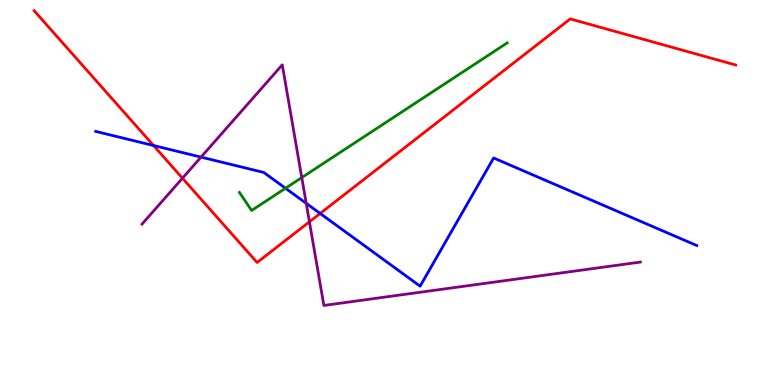[{'lines': ['blue', 'red'], 'intersections': [{'x': 1.98, 'y': 6.22}, {'x': 4.13, 'y': 4.46}]}, {'lines': ['green', 'red'], 'intersections': []}, {'lines': ['purple', 'red'], 'intersections': [{'x': 2.35, 'y': 5.37}, {'x': 3.99, 'y': 4.24}]}, {'lines': ['blue', 'green'], 'intersections': [{'x': 3.68, 'y': 5.11}]}, {'lines': ['blue', 'purple'], 'intersections': [{'x': 2.59, 'y': 5.92}, {'x': 3.95, 'y': 4.72}]}, {'lines': ['green', 'purple'], 'intersections': [{'x': 3.89, 'y': 5.39}]}]